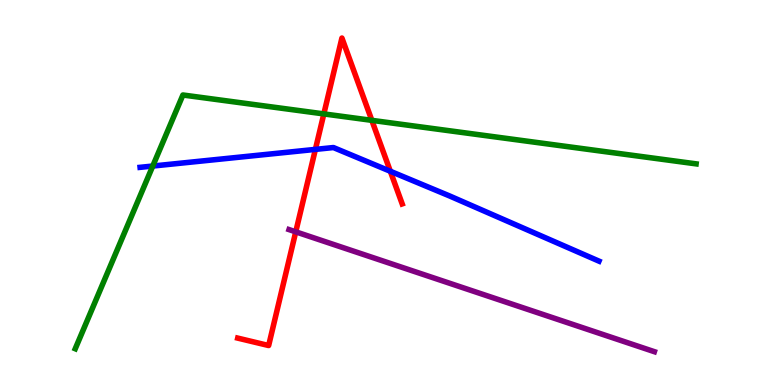[{'lines': ['blue', 'red'], 'intersections': [{'x': 4.07, 'y': 6.12}, {'x': 5.04, 'y': 5.55}]}, {'lines': ['green', 'red'], 'intersections': [{'x': 4.18, 'y': 7.04}, {'x': 4.8, 'y': 6.87}]}, {'lines': ['purple', 'red'], 'intersections': [{'x': 3.82, 'y': 3.98}]}, {'lines': ['blue', 'green'], 'intersections': [{'x': 1.97, 'y': 5.69}]}, {'lines': ['blue', 'purple'], 'intersections': []}, {'lines': ['green', 'purple'], 'intersections': []}]